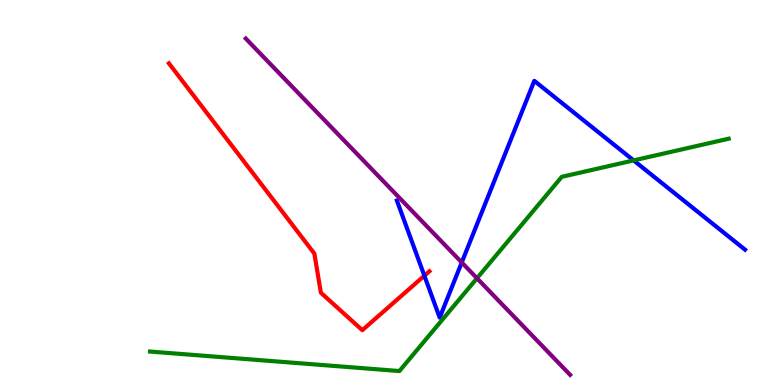[{'lines': ['blue', 'red'], 'intersections': [{'x': 5.48, 'y': 2.84}]}, {'lines': ['green', 'red'], 'intersections': []}, {'lines': ['purple', 'red'], 'intersections': []}, {'lines': ['blue', 'green'], 'intersections': [{'x': 8.18, 'y': 5.83}]}, {'lines': ['blue', 'purple'], 'intersections': [{'x': 5.96, 'y': 3.18}]}, {'lines': ['green', 'purple'], 'intersections': [{'x': 6.15, 'y': 2.77}]}]